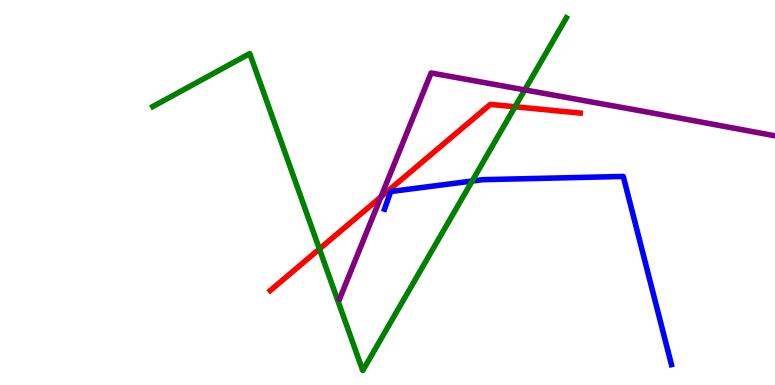[{'lines': ['blue', 'red'], 'intersections': []}, {'lines': ['green', 'red'], 'intersections': [{'x': 4.12, 'y': 3.53}, {'x': 6.65, 'y': 7.23}]}, {'lines': ['purple', 'red'], 'intersections': [{'x': 4.91, 'y': 4.88}]}, {'lines': ['blue', 'green'], 'intersections': [{'x': 6.09, 'y': 5.3}]}, {'lines': ['blue', 'purple'], 'intersections': []}, {'lines': ['green', 'purple'], 'intersections': [{'x': 6.77, 'y': 7.66}]}]